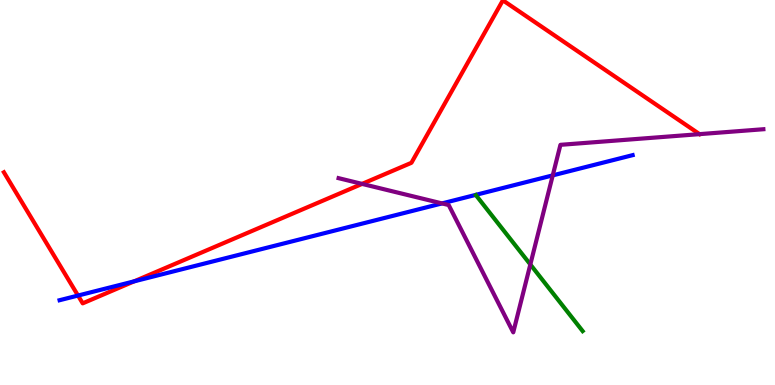[{'lines': ['blue', 'red'], 'intersections': [{'x': 1.01, 'y': 2.32}, {'x': 1.73, 'y': 2.69}]}, {'lines': ['green', 'red'], 'intersections': []}, {'lines': ['purple', 'red'], 'intersections': [{'x': 4.67, 'y': 5.22}]}, {'lines': ['blue', 'green'], 'intersections': []}, {'lines': ['blue', 'purple'], 'intersections': [{'x': 5.7, 'y': 4.72}, {'x': 7.13, 'y': 5.44}]}, {'lines': ['green', 'purple'], 'intersections': [{'x': 6.84, 'y': 3.13}]}]